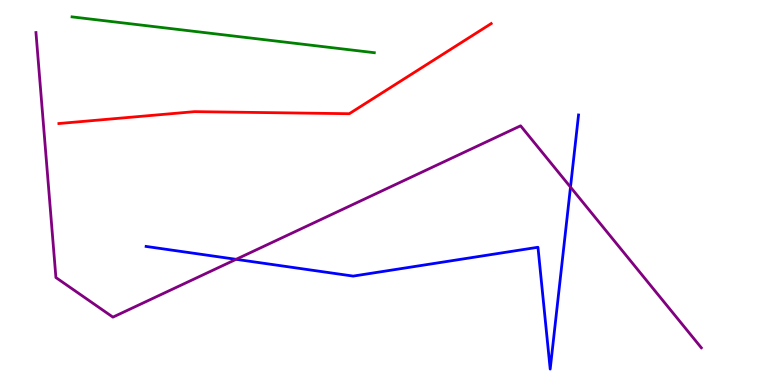[{'lines': ['blue', 'red'], 'intersections': []}, {'lines': ['green', 'red'], 'intersections': []}, {'lines': ['purple', 'red'], 'intersections': []}, {'lines': ['blue', 'green'], 'intersections': []}, {'lines': ['blue', 'purple'], 'intersections': [{'x': 3.05, 'y': 3.26}, {'x': 7.36, 'y': 5.14}]}, {'lines': ['green', 'purple'], 'intersections': []}]